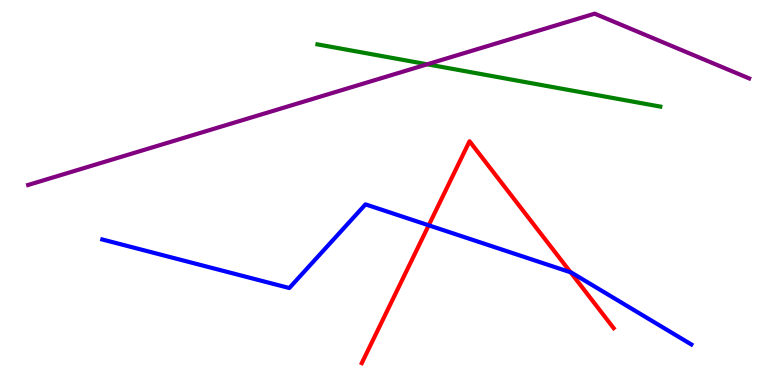[{'lines': ['blue', 'red'], 'intersections': [{'x': 5.53, 'y': 4.15}, {'x': 7.36, 'y': 2.93}]}, {'lines': ['green', 'red'], 'intersections': []}, {'lines': ['purple', 'red'], 'intersections': []}, {'lines': ['blue', 'green'], 'intersections': []}, {'lines': ['blue', 'purple'], 'intersections': []}, {'lines': ['green', 'purple'], 'intersections': [{'x': 5.51, 'y': 8.33}]}]